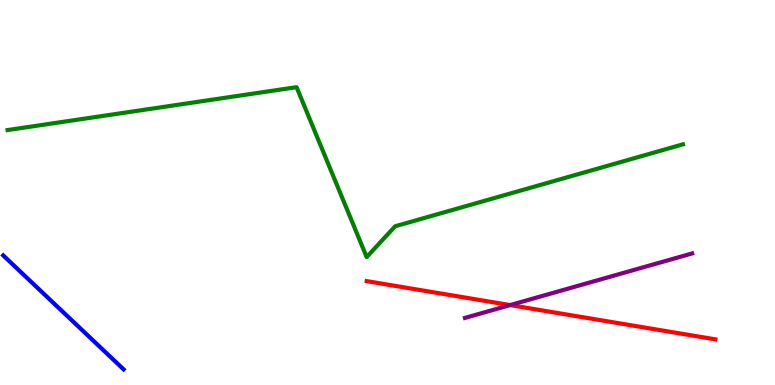[{'lines': ['blue', 'red'], 'intersections': []}, {'lines': ['green', 'red'], 'intersections': []}, {'lines': ['purple', 'red'], 'intersections': [{'x': 6.58, 'y': 2.08}]}, {'lines': ['blue', 'green'], 'intersections': []}, {'lines': ['blue', 'purple'], 'intersections': []}, {'lines': ['green', 'purple'], 'intersections': []}]